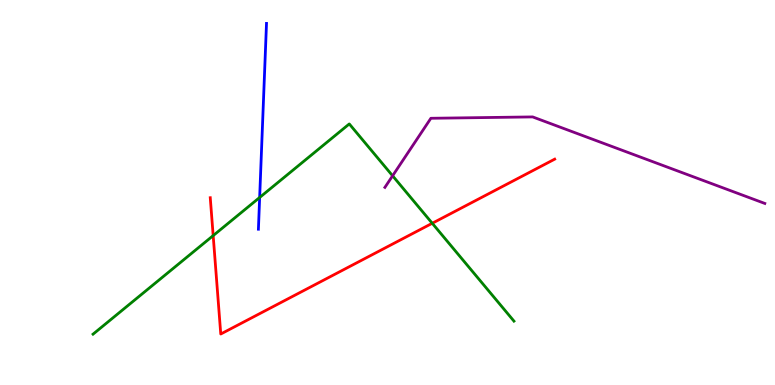[{'lines': ['blue', 'red'], 'intersections': []}, {'lines': ['green', 'red'], 'intersections': [{'x': 2.75, 'y': 3.88}, {'x': 5.58, 'y': 4.2}]}, {'lines': ['purple', 'red'], 'intersections': []}, {'lines': ['blue', 'green'], 'intersections': [{'x': 3.35, 'y': 4.87}]}, {'lines': ['blue', 'purple'], 'intersections': []}, {'lines': ['green', 'purple'], 'intersections': [{'x': 5.07, 'y': 5.43}]}]